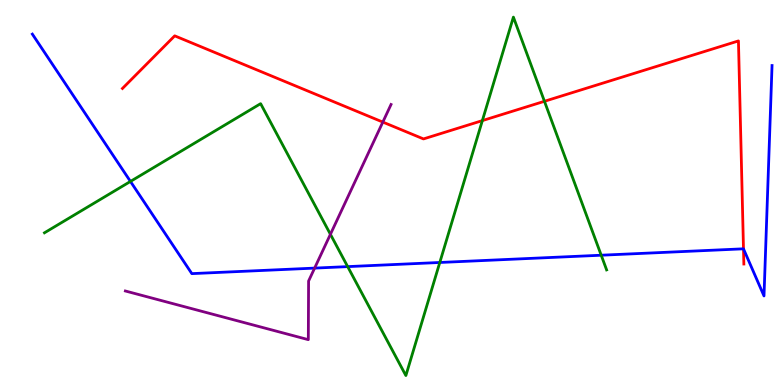[{'lines': ['blue', 'red'], 'intersections': [{'x': 9.59, 'y': 3.54}]}, {'lines': ['green', 'red'], 'intersections': [{'x': 6.22, 'y': 6.87}, {'x': 7.03, 'y': 7.37}]}, {'lines': ['purple', 'red'], 'intersections': [{'x': 4.94, 'y': 6.83}]}, {'lines': ['blue', 'green'], 'intersections': [{'x': 1.68, 'y': 5.29}, {'x': 4.49, 'y': 3.07}, {'x': 5.67, 'y': 3.18}, {'x': 7.76, 'y': 3.37}]}, {'lines': ['blue', 'purple'], 'intersections': [{'x': 4.06, 'y': 3.04}]}, {'lines': ['green', 'purple'], 'intersections': [{'x': 4.26, 'y': 3.91}]}]